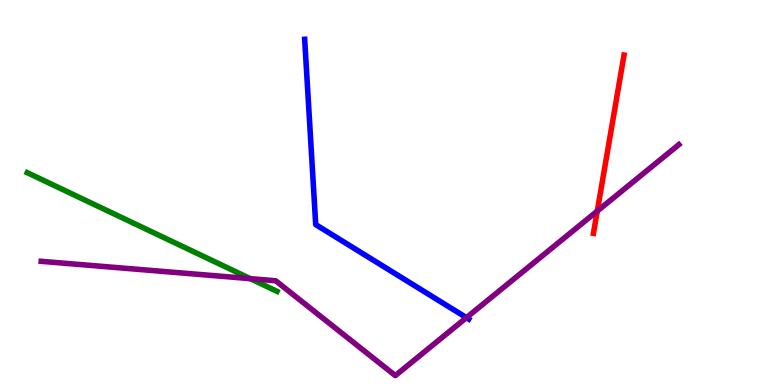[{'lines': ['blue', 'red'], 'intersections': []}, {'lines': ['green', 'red'], 'intersections': []}, {'lines': ['purple', 'red'], 'intersections': [{'x': 7.71, 'y': 4.52}]}, {'lines': ['blue', 'green'], 'intersections': []}, {'lines': ['blue', 'purple'], 'intersections': [{'x': 6.02, 'y': 1.75}]}, {'lines': ['green', 'purple'], 'intersections': [{'x': 3.23, 'y': 2.76}]}]